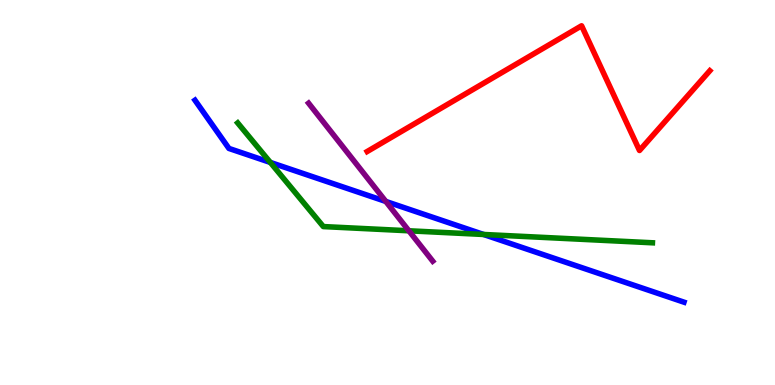[{'lines': ['blue', 'red'], 'intersections': []}, {'lines': ['green', 'red'], 'intersections': []}, {'lines': ['purple', 'red'], 'intersections': []}, {'lines': ['blue', 'green'], 'intersections': [{'x': 3.49, 'y': 5.78}, {'x': 6.24, 'y': 3.91}]}, {'lines': ['blue', 'purple'], 'intersections': [{'x': 4.98, 'y': 4.77}]}, {'lines': ['green', 'purple'], 'intersections': [{'x': 5.28, 'y': 4.01}]}]